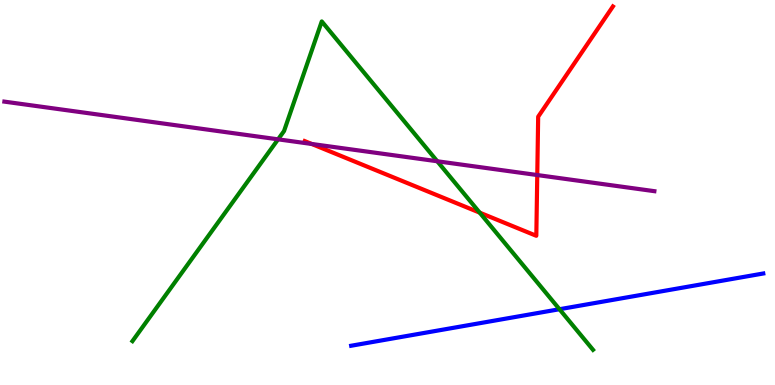[{'lines': ['blue', 'red'], 'intersections': []}, {'lines': ['green', 'red'], 'intersections': [{'x': 6.19, 'y': 4.48}]}, {'lines': ['purple', 'red'], 'intersections': [{'x': 4.02, 'y': 6.26}, {'x': 6.93, 'y': 5.45}]}, {'lines': ['blue', 'green'], 'intersections': [{'x': 7.22, 'y': 1.97}]}, {'lines': ['blue', 'purple'], 'intersections': []}, {'lines': ['green', 'purple'], 'intersections': [{'x': 3.59, 'y': 6.38}, {'x': 5.64, 'y': 5.81}]}]